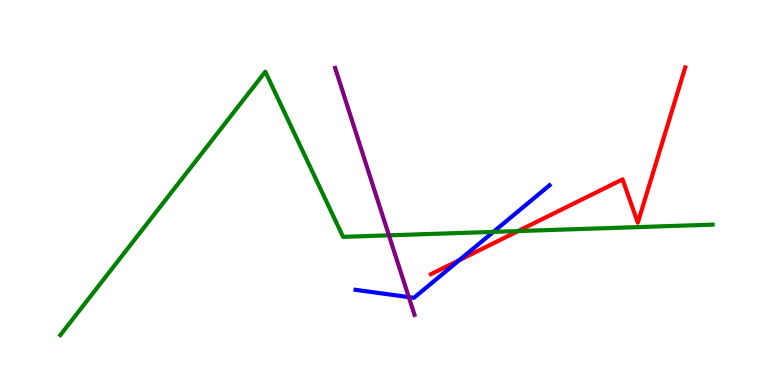[{'lines': ['blue', 'red'], 'intersections': [{'x': 5.93, 'y': 3.24}]}, {'lines': ['green', 'red'], 'intersections': [{'x': 6.69, 'y': 4.0}]}, {'lines': ['purple', 'red'], 'intersections': []}, {'lines': ['blue', 'green'], 'intersections': [{'x': 6.37, 'y': 3.98}]}, {'lines': ['blue', 'purple'], 'intersections': [{'x': 5.27, 'y': 2.28}]}, {'lines': ['green', 'purple'], 'intersections': [{'x': 5.02, 'y': 3.89}]}]